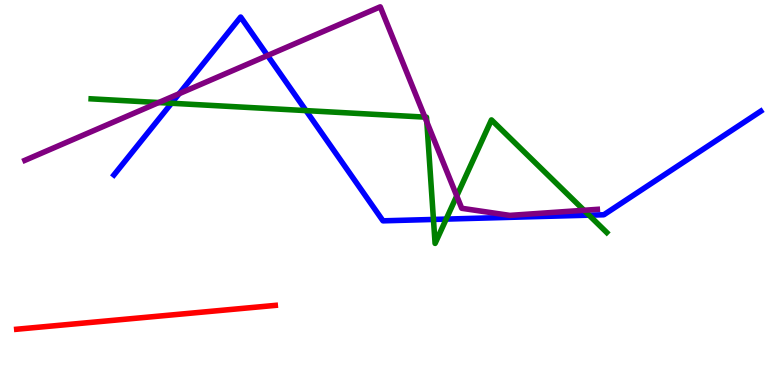[{'lines': ['blue', 'red'], 'intersections': []}, {'lines': ['green', 'red'], 'intersections': []}, {'lines': ['purple', 'red'], 'intersections': []}, {'lines': ['blue', 'green'], 'intersections': [{'x': 2.21, 'y': 7.32}, {'x': 3.95, 'y': 7.13}, {'x': 5.59, 'y': 4.3}, {'x': 5.76, 'y': 4.31}, {'x': 7.6, 'y': 4.41}]}, {'lines': ['blue', 'purple'], 'intersections': [{'x': 2.31, 'y': 7.57}, {'x': 3.45, 'y': 8.56}]}, {'lines': ['green', 'purple'], 'intersections': [{'x': 2.05, 'y': 7.34}, {'x': 5.48, 'y': 6.96}, {'x': 5.51, 'y': 6.83}, {'x': 5.89, 'y': 4.91}, {'x': 7.54, 'y': 4.54}]}]